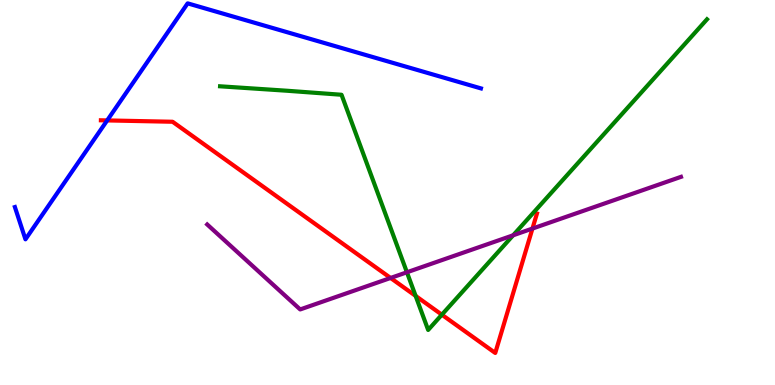[{'lines': ['blue', 'red'], 'intersections': [{'x': 1.38, 'y': 6.87}]}, {'lines': ['green', 'red'], 'intersections': [{'x': 5.36, 'y': 2.31}, {'x': 5.7, 'y': 1.83}]}, {'lines': ['purple', 'red'], 'intersections': [{'x': 5.04, 'y': 2.78}, {'x': 6.87, 'y': 4.06}]}, {'lines': ['blue', 'green'], 'intersections': []}, {'lines': ['blue', 'purple'], 'intersections': []}, {'lines': ['green', 'purple'], 'intersections': [{'x': 5.25, 'y': 2.93}, {'x': 6.62, 'y': 3.89}]}]